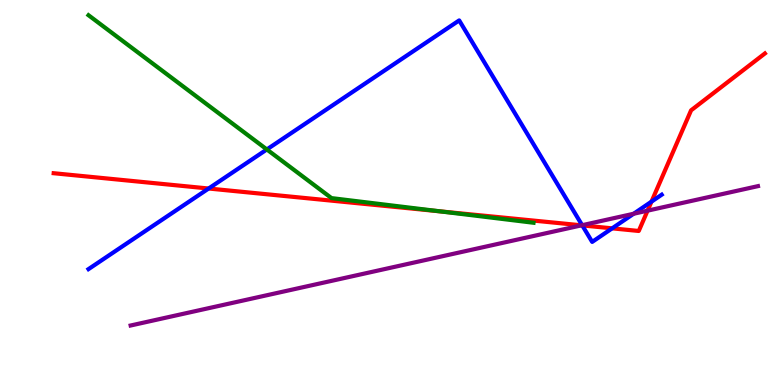[{'lines': ['blue', 'red'], 'intersections': [{'x': 2.69, 'y': 5.1}, {'x': 7.51, 'y': 4.15}, {'x': 7.9, 'y': 4.07}, {'x': 8.41, 'y': 4.76}]}, {'lines': ['green', 'red'], 'intersections': [{'x': 5.68, 'y': 4.51}]}, {'lines': ['purple', 'red'], 'intersections': [{'x': 7.5, 'y': 4.15}, {'x': 8.36, 'y': 4.53}]}, {'lines': ['blue', 'green'], 'intersections': [{'x': 3.44, 'y': 6.12}]}, {'lines': ['blue', 'purple'], 'intersections': [{'x': 7.51, 'y': 4.15}, {'x': 8.18, 'y': 4.45}]}, {'lines': ['green', 'purple'], 'intersections': []}]